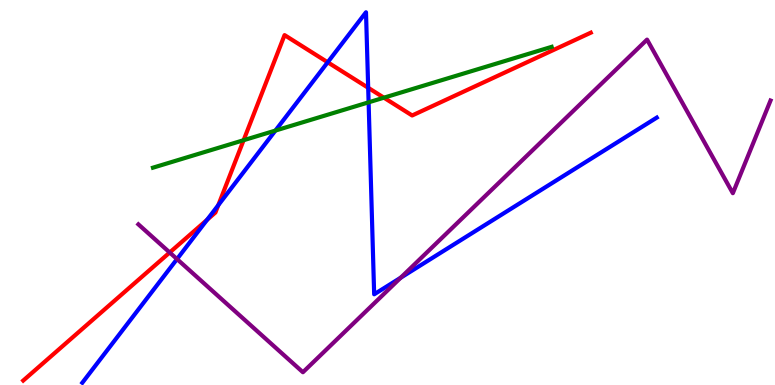[{'lines': ['blue', 'red'], 'intersections': [{'x': 2.67, 'y': 4.29}, {'x': 2.82, 'y': 4.67}, {'x': 4.23, 'y': 8.38}, {'x': 4.75, 'y': 7.72}]}, {'lines': ['green', 'red'], 'intersections': [{'x': 3.14, 'y': 6.36}, {'x': 4.95, 'y': 7.46}]}, {'lines': ['purple', 'red'], 'intersections': [{'x': 2.19, 'y': 3.44}]}, {'lines': ['blue', 'green'], 'intersections': [{'x': 3.55, 'y': 6.61}, {'x': 4.76, 'y': 7.34}]}, {'lines': ['blue', 'purple'], 'intersections': [{'x': 2.28, 'y': 3.27}, {'x': 5.17, 'y': 2.79}]}, {'lines': ['green', 'purple'], 'intersections': []}]